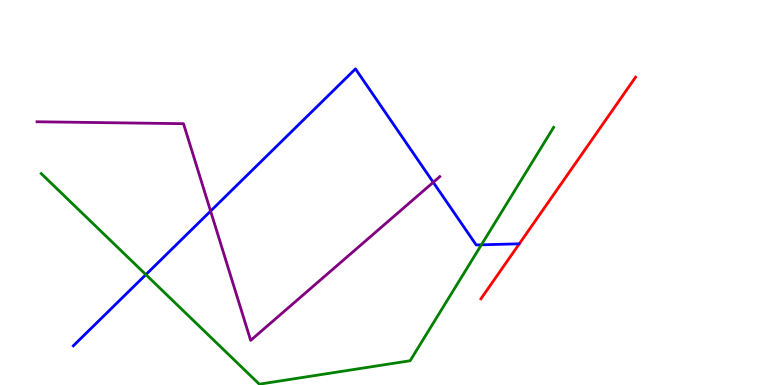[{'lines': ['blue', 'red'], 'intersections': []}, {'lines': ['green', 'red'], 'intersections': []}, {'lines': ['purple', 'red'], 'intersections': []}, {'lines': ['blue', 'green'], 'intersections': [{'x': 1.88, 'y': 2.87}, {'x': 6.21, 'y': 3.64}]}, {'lines': ['blue', 'purple'], 'intersections': [{'x': 2.72, 'y': 4.52}, {'x': 5.59, 'y': 5.26}]}, {'lines': ['green', 'purple'], 'intersections': []}]